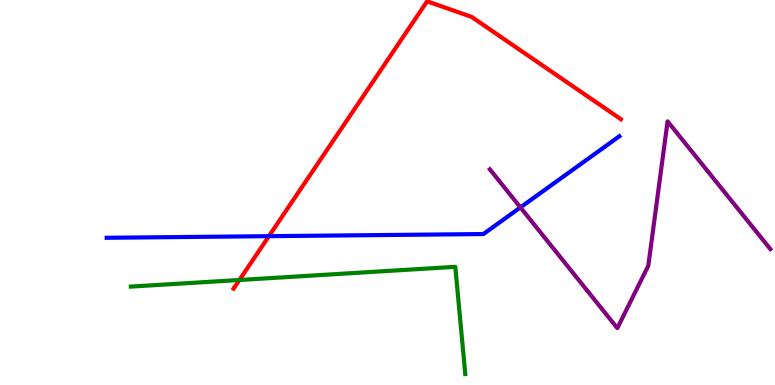[{'lines': ['blue', 'red'], 'intersections': [{'x': 3.47, 'y': 3.87}]}, {'lines': ['green', 'red'], 'intersections': [{'x': 3.09, 'y': 2.73}]}, {'lines': ['purple', 'red'], 'intersections': []}, {'lines': ['blue', 'green'], 'intersections': []}, {'lines': ['blue', 'purple'], 'intersections': [{'x': 6.72, 'y': 4.61}]}, {'lines': ['green', 'purple'], 'intersections': []}]